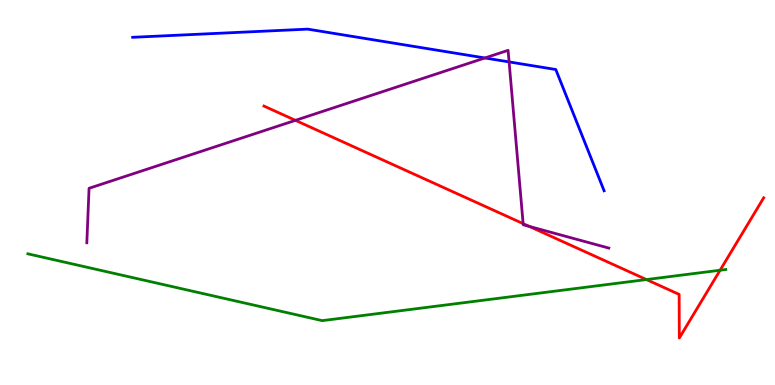[{'lines': ['blue', 'red'], 'intersections': []}, {'lines': ['green', 'red'], 'intersections': [{'x': 8.34, 'y': 2.74}, {'x': 9.29, 'y': 2.98}]}, {'lines': ['purple', 'red'], 'intersections': [{'x': 3.81, 'y': 6.87}, {'x': 6.75, 'y': 4.19}, {'x': 6.83, 'y': 4.12}]}, {'lines': ['blue', 'green'], 'intersections': []}, {'lines': ['blue', 'purple'], 'intersections': [{'x': 6.26, 'y': 8.49}, {'x': 6.57, 'y': 8.39}]}, {'lines': ['green', 'purple'], 'intersections': []}]